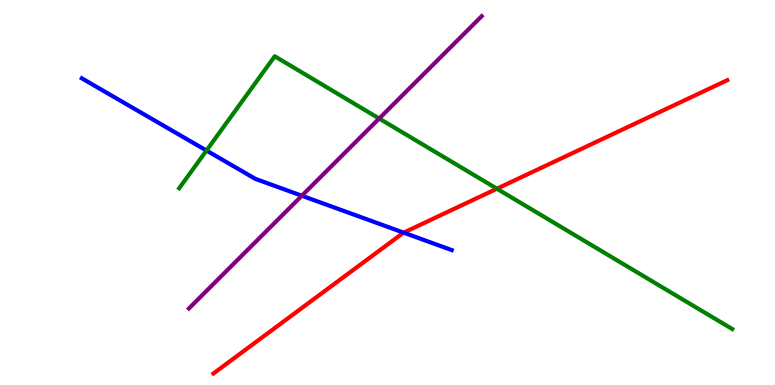[{'lines': ['blue', 'red'], 'intersections': [{'x': 5.21, 'y': 3.96}]}, {'lines': ['green', 'red'], 'intersections': [{'x': 6.41, 'y': 5.1}]}, {'lines': ['purple', 'red'], 'intersections': []}, {'lines': ['blue', 'green'], 'intersections': [{'x': 2.66, 'y': 6.09}]}, {'lines': ['blue', 'purple'], 'intersections': [{'x': 3.89, 'y': 4.92}]}, {'lines': ['green', 'purple'], 'intersections': [{'x': 4.89, 'y': 6.92}]}]